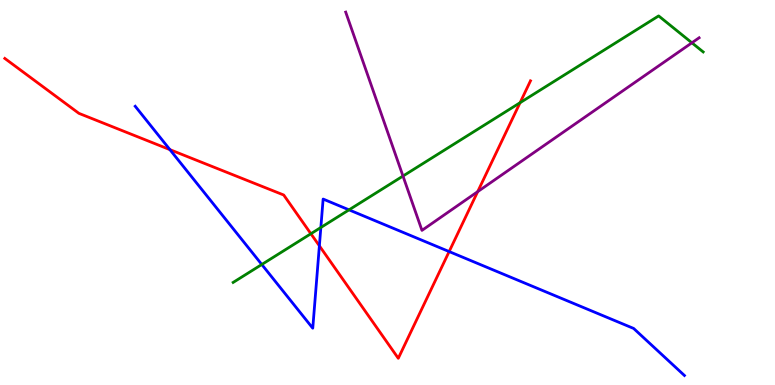[{'lines': ['blue', 'red'], 'intersections': [{'x': 2.19, 'y': 6.11}, {'x': 4.12, 'y': 3.61}, {'x': 5.8, 'y': 3.47}]}, {'lines': ['green', 'red'], 'intersections': [{'x': 4.01, 'y': 3.93}, {'x': 6.71, 'y': 7.33}]}, {'lines': ['purple', 'red'], 'intersections': [{'x': 6.16, 'y': 5.02}]}, {'lines': ['blue', 'green'], 'intersections': [{'x': 3.38, 'y': 3.13}, {'x': 4.14, 'y': 4.09}, {'x': 4.5, 'y': 4.55}]}, {'lines': ['blue', 'purple'], 'intersections': []}, {'lines': ['green', 'purple'], 'intersections': [{'x': 5.2, 'y': 5.43}, {'x': 8.93, 'y': 8.89}]}]